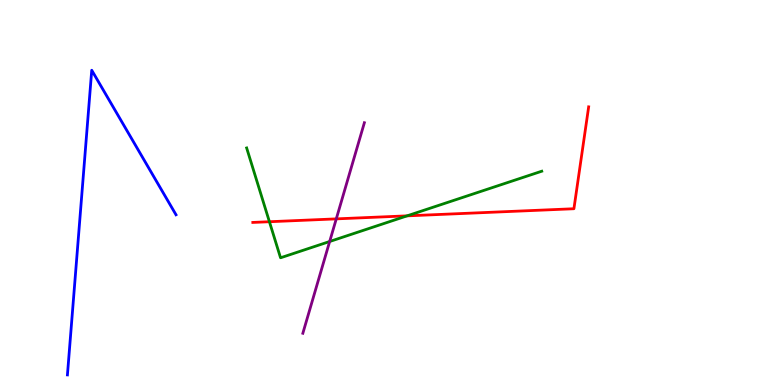[{'lines': ['blue', 'red'], 'intersections': []}, {'lines': ['green', 'red'], 'intersections': [{'x': 3.48, 'y': 4.24}, {'x': 5.25, 'y': 4.39}]}, {'lines': ['purple', 'red'], 'intersections': [{'x': 4.34, 'y': 4.31}]}, {'lines': ['blue', 'green'], 'intersections': []}, {'lines': ['blue', 'purple'], 'intersections': []}, {'lines': ['green', 'purple'], 'intersections': [{'x': 4.25, 'y': 3.73}]}]